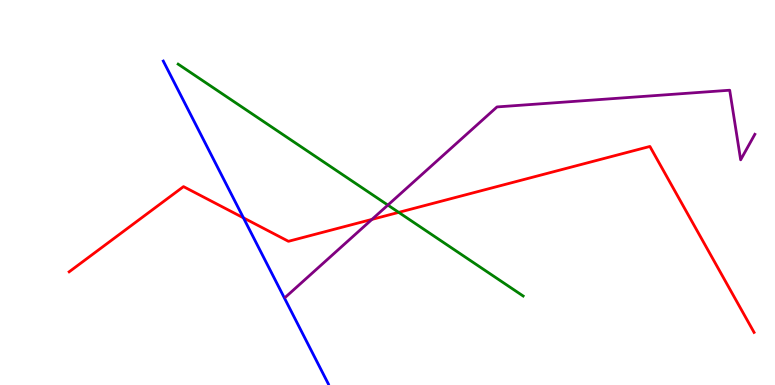[{'lines': ['blue', 'red'], 'intersections': [{'x': 3.14, 'y': 4.34}]}, {'lines': ['green', 'red'], 'intersections': [{'x': 5.14, 'y': 4.48}]}, {'lines': ['purple', 'red'], 'intersections': [{'x': 4.8, 'y': 4.3}]}, {'lines': ['blue', 'green'], 'intersections': []}, {'lines': ['blue', 'purple'], 'intersections': []}, {'lines': ['green', 'purple'], 'intersections': [{'x': 5.0, 'y': 4.67}]}]